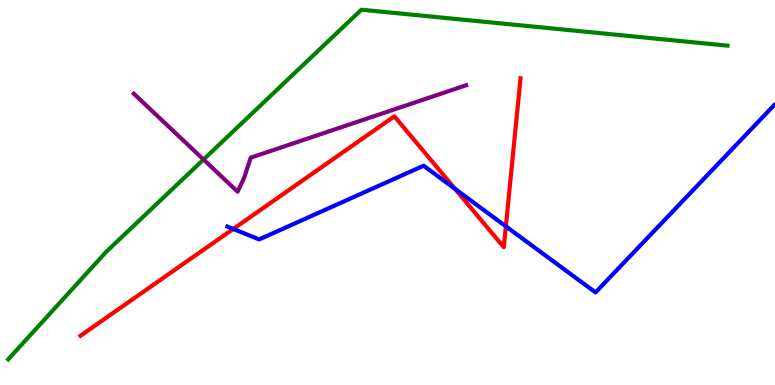[{'lines': ['blue', 'red'], 'intersections': [{'x': 3.01, 'y': 4.05}, {'x': 5.87, 'y': 5.09}, {'x': 6.53, 'y': 4.12}]}, {'lines': ['green', 'red'], 'intersections': []}, {'lines': ['purple', 'red'], 'intersections': []}, {'lines': ['blue', 'green'], 'intersections': []}, {'lines': ['blue', 'purple'], 'intersections': []}, {'lines': ['green', 'purple'], 'intersections': [{'x': 2.63, 'y': 5.86}]}]